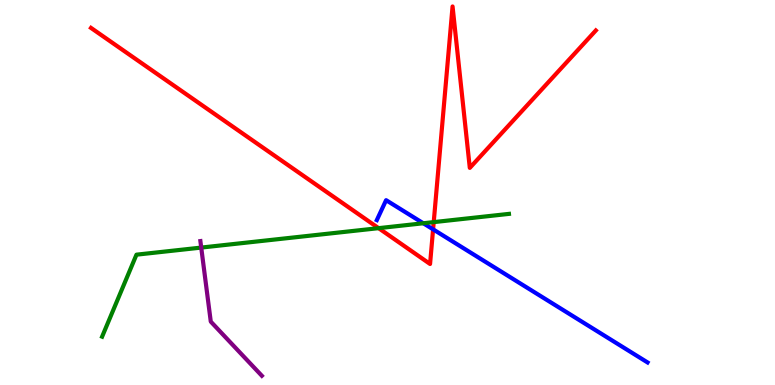[{'lines': ['blue', 'red'], 'intersections': [{'x': 5.59, 'y': 4.04}]}, {'lines': ['green', 'red'], 'intersections': [{'x': 4.89, 'y': 4.07}, {'x': 5.6, 'y': 4.23}]}, {'lines': ['purple', 'red'], 'intersections': []}, {'lines': ['blue', 'green'], 'intersections': [{'x': 5.46, 'y': 4.2}]}, {'lines': ['blue', 'purple'], 'intersections': []}, {'lines': ['green', 'purple'], 'intersections': [{'x': 2.6, 'y': 3.57}]}]